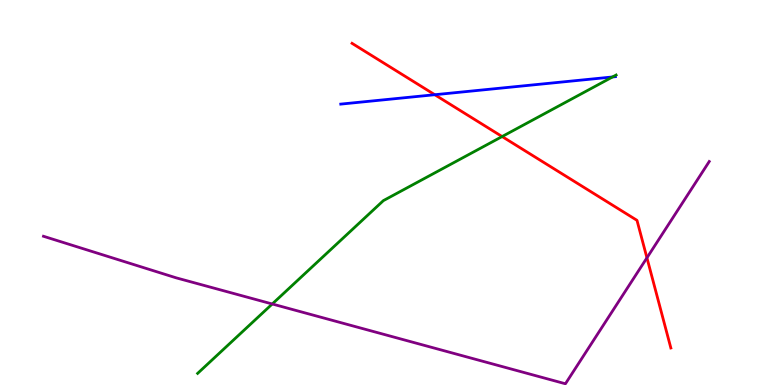[{'lines': ['blue', 'red'], 'intersections': [{'x': 5.61, 'y': 7.54}]}, {'lines': ['green', 'red'], 'intersections': [{'x': 6.48, 'y': 6.45}]}, {'lines': ['purple', 'red'], 'intersections': [{'x': 8.35, 'y': 3.3}]}, {'lines': ['blue', 'green'], 'intersections': [{'x': 7.9, 'y': 8.0}]}, {'lines': ['blue', 'purple'], 'intersections': []}, {'lines': ['green', 'purple'], 'intersections': [{'x': 3.51, 'y': 2.1}]}]